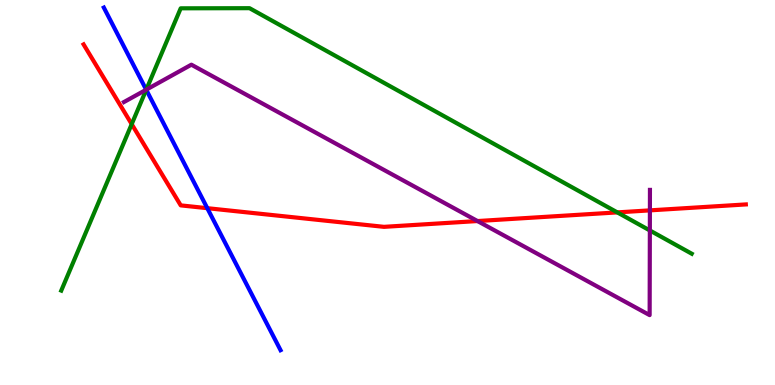[{'lines': ['blue', 'red'], 'intersections': [{'x': 2.67, 'y': 4.59}]}, {'lines': ['green', 'red'], 'intersections': [{'x': 1.7, 'y': 6.78}, {'x': 7.97, 'y': 4.48}]}, {'lines': ['purple', 'red'], 'intersections': [{'x': 6.16, 'y': 4.26}, {'x': 8.39, 'y': 4.54}]}, {'lines': ['blue', 'green'], 'intersections': [{'x': 1.89, 'y': 7.67}]}, {'lines': ['blue', 'purple'], 'intersections': [{'x': 1.89, 'y': 7.67}]}, {'lines': ['green', 'purple'], 'intersections': [{'x': 1.89, 'y': 7.67}, {'x': 8.39, 'y': 4.01}]}]